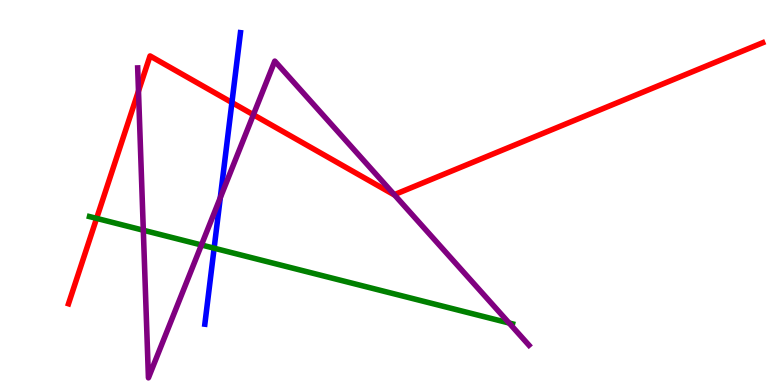[{'lines': ['blue', 'red'], 'intersections': [{'x': 2.99, 'y': 7.34}]}, {'lines': ['green', 'red'], 'intersections': [{'x': 1.25, 'y': 4.33}]}, {'lines': ['purple', 'red'], 'intersections': [{'x': 1.79, 'y': 7.63}, {'x': 3.27, 'y': 7.02}, {'x': 5.09, 'y': 4.94}]}, {'lines': ['blue', 'green'], 'intersections': [{'x': 2.76, 'y': 3.55}]}, {'lines': ['blue', 'purple'], 'intersections': [{'x': 2.84, 'y': 4.86}]}, {'lines': ['green', 'purple'], 'intersections': [{'x': 1.85, 'y': 4.02}, {'x': 2.6, 'y': 3.64}, {'x': 6.57, 'y': 1.61}]}]